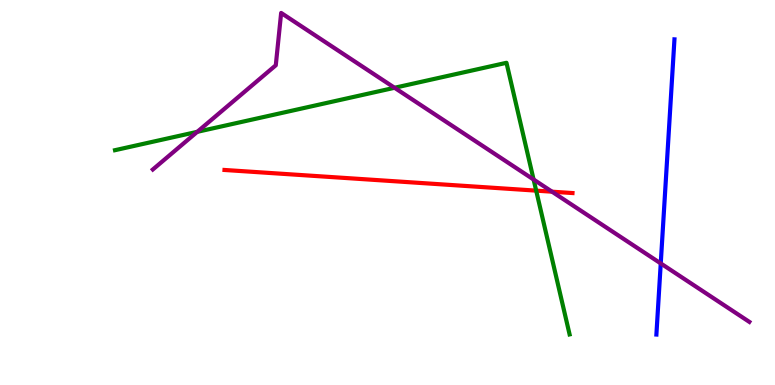[{'lines': ['blue', 'red'], 'intersections': []}, {'lines': ['green', 'red'], 'intersections': [{'x': 6.92, 'y': 5.05}]}, {'lines': ['purple', 'red'], 'intersections': [{'x': 7.12, 'y': 5.02}]}, {'lines': ['blue', 'green'], 'intersections': []}, {'lines': ['blue', 'purple'], 'intersections': [{'x': 8.53, 'y': 3.16}]}, {'lines': ['green', 'purple'], 'intersections': [{'x': 2.55, 'y': 6.58}, {'x': 5.09, 'y': 7.72}, {'x': 6.89, 'y': 5.34}]}]